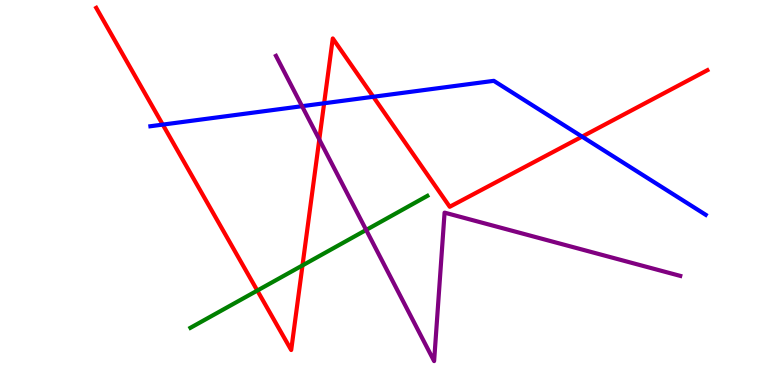[{'lines': ['blue', 'red'], 'intersections': [{'x': 2.1, 'y': 6.76}, {'x': 4.18, 'y': 7.32}, {'x': 4.82, 'y': 7.49}, {'x': 7.51, 'y': 6.45}]}, {'lines': ['green', 'red'], 'intersections': [{'x': 3.32, 'y': 2.45}, {'x': 3.9, 'y': 3.11}]}, {'lines': ['purple', 'red'], 'intersections': [{'x': 4.12, 'y': 6.38}]}, {'lines': ['blue', 'green'], 'intersections': []}, {'lines': ['blue', 'purple'], 'intersections': [{'x': 3.9, 'y': 7.24}]}, {'lines': ['green', 'purple'], 'intersections': [{'x': 4.72, 'y': 4.03}]}]